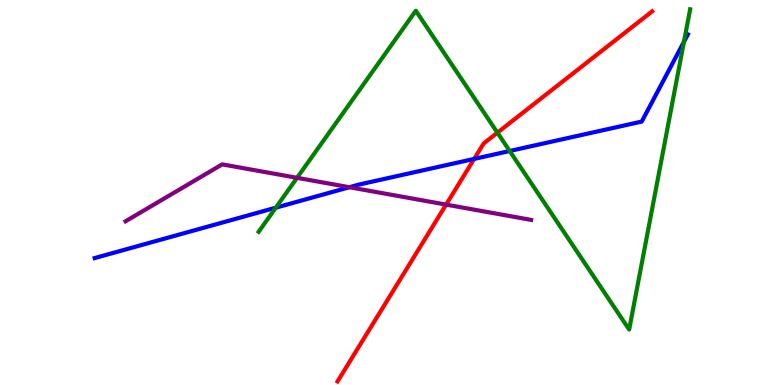[{'lines': ['blue', 'red'], 'intersections': [{'x': 6.12, 'y': 5.87}]}, {'lines': ['green', 'red'], 'intersections': [{'x': 6.42, 'y': 6.55}]}, {'lines': ['purple', 'red'], 'intersections': [{'x': 5.76, 'y': 4.69}]}, {'lines': ['blue', 'green'], 'intersections': [{'x': 3.56, 'y': 4.61}, {'x': 6.58, 'y': 6.08}, {'x': 8.83, 'y': 8.91}]}, {'lines': ['blue', 'purple'], 'intersections': [{'x': 4.51, 'y': 5.14}]}, {'lines': ['green', 'purple'], 'intersections': [{'x': 3.83, 'y': 5.38}]}]